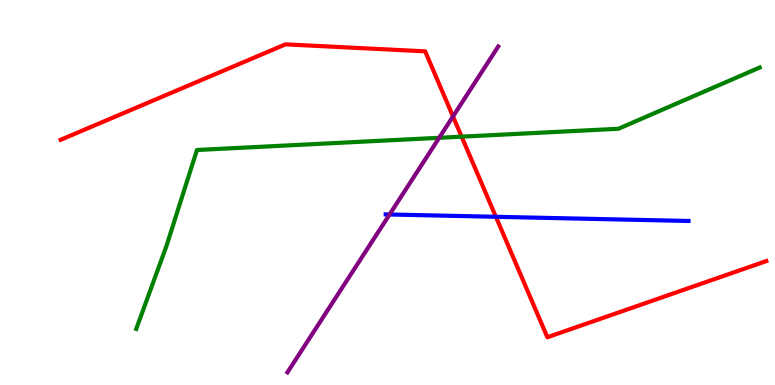[{'lines': ['blue', 'red'], 'intersections': [{'x': 6.4, 'y': 4.37}]}, {'lines': ['green', 'red'], 'intersections': [{'x': 5.96, 'y': 6.45}]}, {'lines': ['purple', 'red'], 'intersections': [{'x': 5.85, 'y': 6.98}]}, {'lines': ['blue', 'green'], 'intersections': []}, {'lines': ['blue', 'purple'], 'intersections': [{'x': 5.03, 'y': 4.43}]}, {'lines': ['green', 'purple'], 'intersections': [{'x': 5.67, 'y': 6.42}]}]